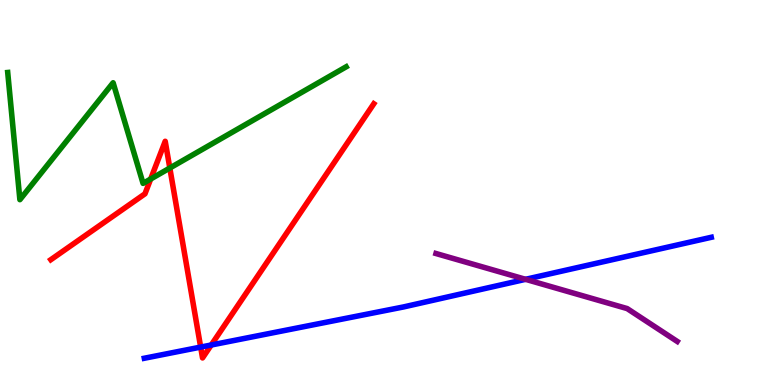[{'lines': ['blue', 'red'], 'intersections': [{'x': 2.59, 'y': 0.985}, {'x': 2.73, 'y': 1.04}]}, {'lines': ['green', 'red'], 'intersections': [{'x': 1.94, 'y': 5.35}, {'x': 2.19, 'y': 5.64}]}, {'lines': ['purple', 'red'], 'intersections': []}, {'lines': ['blue', 'green'], 'intersections': []}, {'lines': ['blue', 'purple'], 'intersections': [{'x': 6.78, 'y': 2.74}]}, {'lines': ['green', 'purple'], 'intersections': []}]